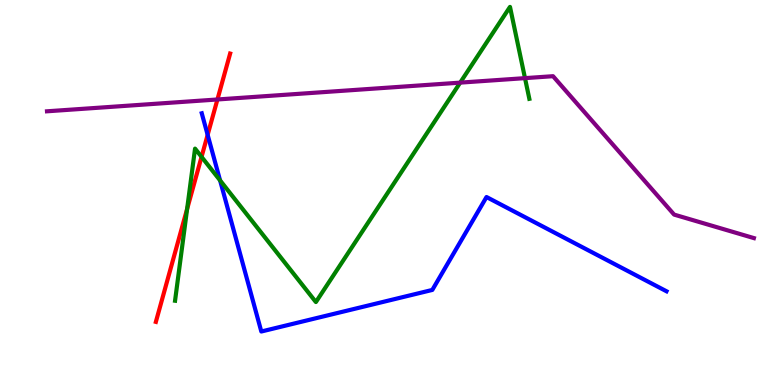[{'lines': ['blue', 'red'], 'intersections': [{'x': 2.68, 'y': 6.5}]}, {'lines': ['green', 'red'], 'intersections': [{'x': 2.41, 'y': 4.57}, {'x': 2.6, 'y': 5.93}]}, {'lines': ['purple', 'red'], 'intersections': [{'x': 2.81, 'y': 7.42}]}, {'lines': ['blue', 'green'], 'intersections': [{'x': 2.84, 'y': 5.31}]}, {'lines': ['blue', 'purple'], 'intersections': []}, {'lines': ['green', 'purple'], 'intersections': [{'x': 5.94, 'y': 7.85}, {'x': 6.77, 'y': 7.97}]}]